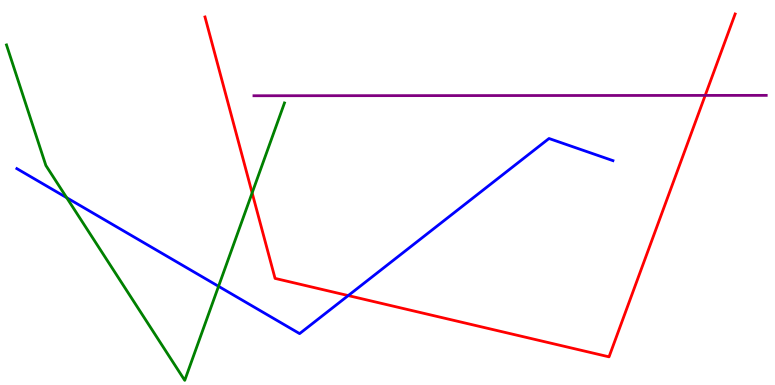[{'lines': ['blue', 'red'], 'intersections': [{'x': 4.49, 'y': 2.32}]}, {'lines': ['green', 'red'], 'intersections': [{'x': 3.25, 'y': 4.99}]}, {'lines': ['purple', 'red'], 'intersections': [{'x': 9.1, 'y': 7.52}]}, {'lines': ['blue', 'green'], 'intersections': [{'x': 0.861, 'y': 4.86}, {'x': 2.82, 'y': 2.56}]}, {'lines': ['blue', 'purple'], 'intersections': []}, {'lines': ['green', 'purple'], 'intersections': []}]